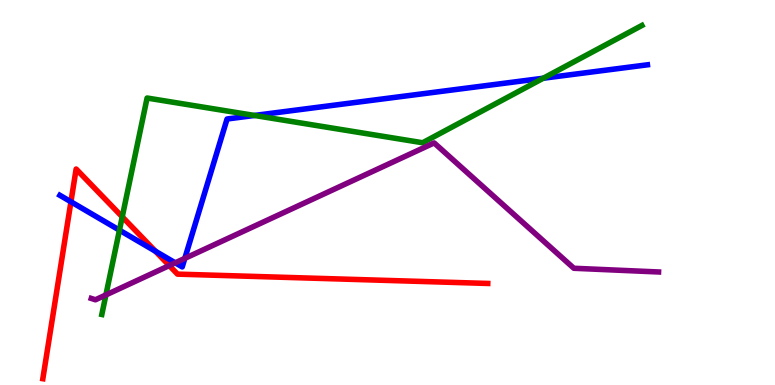[{'lines': ['blue', 'red'], 'intersections': [{'x': 0.915, 'y': 4.76}, {'x': 2.01, 'y': 3.47}]}, {'lines': ['green', 'red'], 'intersections': [{'x': 1.58, 'y': 4.37}]}, {'lines': ['purple', 'red'], 'intersections': [{'x': 2.18, 'y': 3.1}]}, {'lines': ['blue', 'green'], 'intersections': [{'x': 1.54, 'y': 4.02}, {'x': 3.28, 'y': 7.0}, {'x': 7.01, 'y': 7.97}]}, {'lines': ['blue', 'purple'], 'intersections': [{'x': 2.26, 'y': 3.17}, {'x': 2.38, 'y': 3.29}]}, {'lines': ['green', 'purple'], 'intersections': [{'x': 1.37, 'y': 2.34}]}]